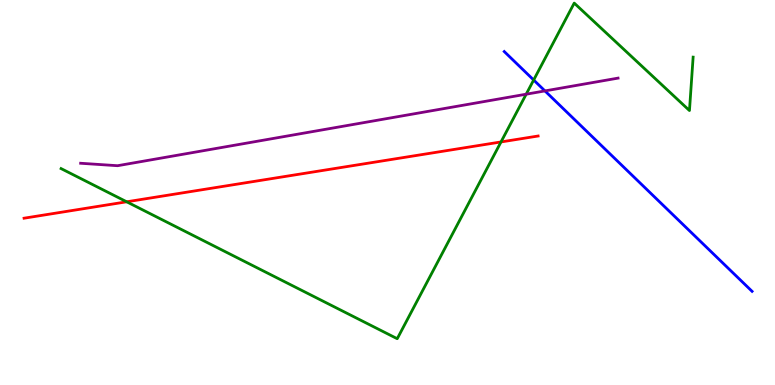[{'lines': ['blue', 'red'], 'intersections': []}, {'lines': ['green', 'red'], 'intersections': [{'x': 1.63, 'y': 4.76}, {'x': 6.46, 'y': 6.31}]}, {'lines': ['purple', 'red'], 'intersections': []}, {'lines': ['blue', 'green'], 'intersections': [{'x': 6.89, 'y': 7.92}]}, {'lines': ['blue', 'purple'], 'intersections': [{'x': 7.03, 'y': 7.64}]}, {'lines': ['green', 'purple'], 'intersections': [{'x': 6.79, 'y': 7.55}]}]